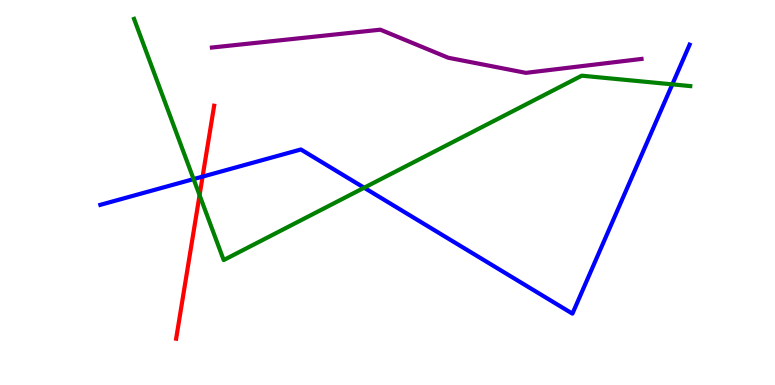[{'lines': ['blue', 'red'], 'intersections': [{'x': 2.61, 'y': 5.41}]}, {'lines': ['green', 'red'], 'intersections': [{'x': 2.57, 'y': 4.93}]}, {'lines': ['purple', 'red'], 'intersections': []}, {'lines': ['blue', 'green'], 'intersections': [{'x': 2.5, 'y': 5.35}, {'x': 4.7, 'y': 5.12}, {'x': 8.68, 'y': 7.81}]}, {'lines': ['blue', 'purple'], 'intersections': []}, {'lines': ['green', 'purple'], 'intersections': []}]